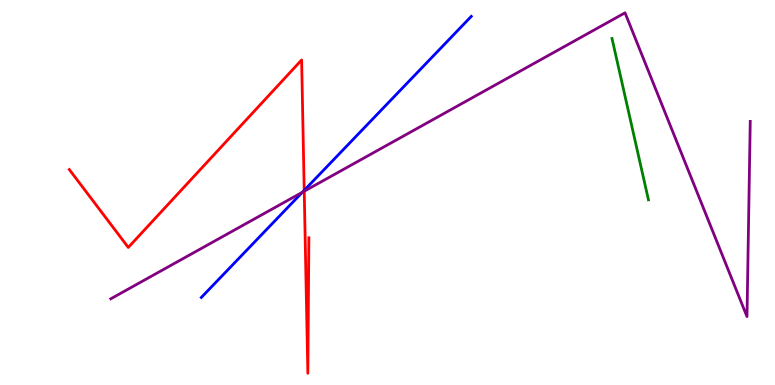[{'lines': ['blue', 'red'], 'intersections': [{'x': 3.93, 'y': 5.06}]}, {'lines': ['green', 'red'], 'intersections': []}, {'lines': ['purple', 'red'], 'intersections': [{'x': 3.93, 'y': 5.03}]}, {'lines': ['blue', 'green'], 'intersections': []}, {'lines': ['blue', 'purple'], 'intersections': [{'x': 3.9, 'y': 5.01}]}, {'lines': ['green', 'purple'], 'intersections': []}]